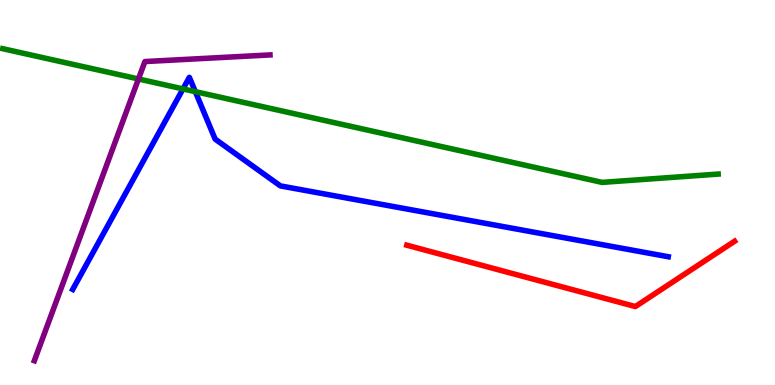[{'lines': ['blue', 'red'], 'intersections': []}, {'lines': ['green', 'red'], 'intersections': []}, {'lines': ['purple', 'red'], 'intersections': []}, {'lines': ['blue', 'green'], 'intersections': [{'x': 2.36, 'y': 7.69}, {'x': 2.52, 'y': 7.62}]}, {'lines': ['blue', 'purple'], 'intersections': []}, {'lines': ['green', 'purple'], 'intersections': [{'x': 1.79, 'y': 7.95}]}]